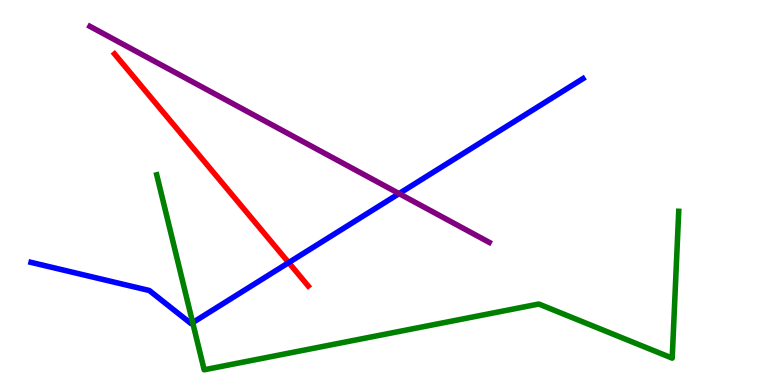[{'lines': ['blue', 'red'], 'intersections': [{'x': 3.72, 'y': 3.18}]}, {'lines': ['green', 'red'], 'intersections': []}, {'lines': ['purple', 'red'], 'intersections': []}, {'lines': ['blue', 'green'], 'intersections': [{'x': 2.49, 'y': 1.62}]}, {'lines': ['blue', 'purple'], 'intersections': [{'x': 5.15, 'y': 4.97}]}, {'lines': ['green', 'purple'], 'intersections': []}]